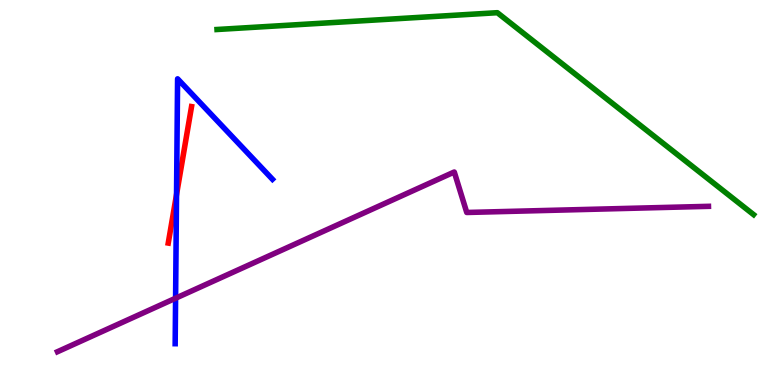[{'lines': ['blue', 'red'], 'intersections': [{'x': 2.28, 'y': 4.95}]}, {'lines': ['green', 'red'], 'intersections': []}, {'lines': ['purple', 'red'], 'intersections': []}, {'lines': ['blue', 'green'], 'intersections': []}, {'lines': ['blue', 'purple'], 'intersections': [{'x': 2.27, 'y': 2.25}]}, {'lines': ['green', 'purple'], 'intersections': []}]